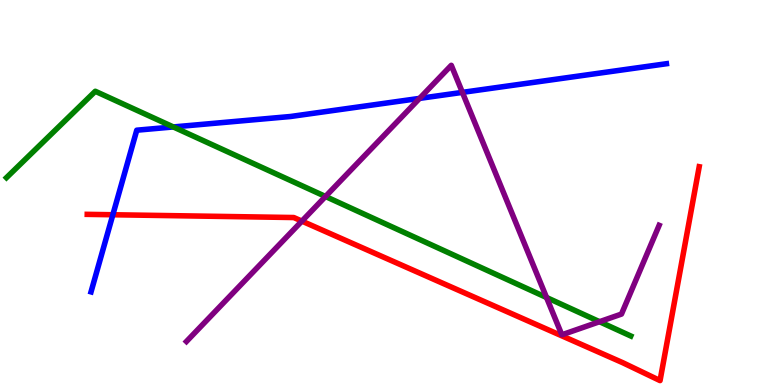[{'lines': ['blue', 'red'], 'intersections': [{'x': 1.46, 'y': 4.42}]}, {'lines': ['green', 'red'], 'intersections': []}, {'lines': ['purple', 'red'], 'intersections': [{'x': 3.9, 'y': 4.26}]}, {'lines': ['blue', 'green'], 'intersections': [{'x': 2.24, 'y': 6.7}]}, {'lines': ['blue', 'purple'], 'intersections': [{'x': 5.41, 'y': 7.44}, {'x': 5.97, 'y': 7.6}]}, {'lines': ['green', 'purple'], 'intersections': [{'x': 4.2, 'y': 4.9}, {'x': 7.05, 'y': 2.27}, {'x': 7.74, 'y': 1.64}]}]